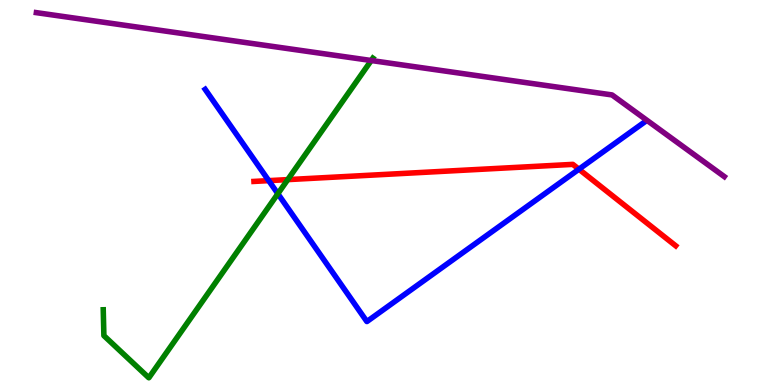[{'lines': ['blue', 'red'], 'intersections': [{'x': 3.47, 'y': 5.31}, {'x': 7.47, 'y': 5.61}]}, {'lines': ['green', 'red'], 'intersections': [{'x': 3.71, 'y': 5.33}]}, {'lines': ['purple', 'red'], 'intersections': []}, {'lines': ['blue', 'green'], 'intersections': [{'x': 3.59, 'y': 4.97}]}, {'lines': ['blue', 'purple'], 'intersections': []}, {'lines': ['green', 'purple'], 'intersections': [{'x': 4.79, 'y': 8.43}]}]